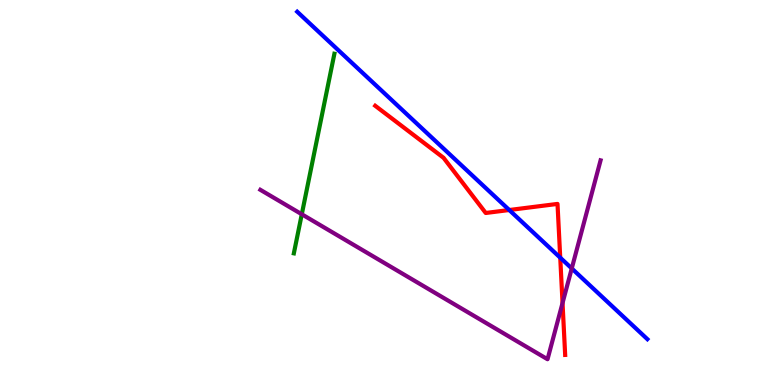[{'lines': ['blue', 'red'], 'intersections': [{'x': 6.57, 'y': 4.55}, {'x': 7.23, 'y': 3.31}]}, {'lines': ['green', 'red'], 'intersections': []}, {'lines': ['purple', 'red'], 'intersections': [{'x': 7.26, 'y': 2.13}]}, {'lines': ['blue', 'green'], 'intersections': []}, {'lines': ['blue', 'purple'], 'intersections': [{'x': 7.38, 'y': 3.03}]}, {'lines': ['green', 'purple'], 'intersections': [{'x': 3.89, 'y': 4.43}]}]